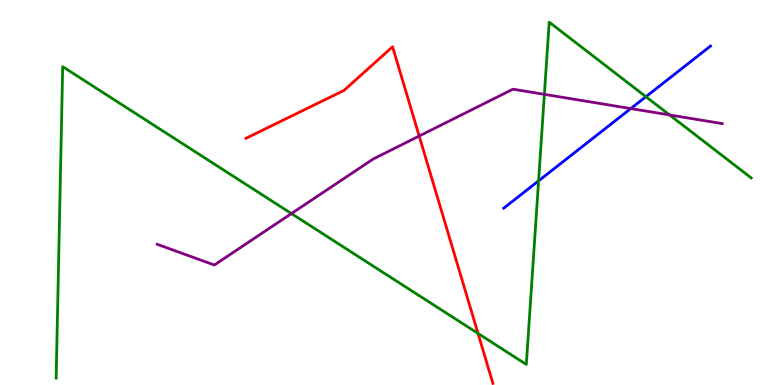[{'lines': ['blue', 'red'], 'intersections': []}, {'lines': ['green', 'red'], 'intersections': [{'x': 6.17, 'y': 1.34}]}, {'lines': ['purple', 'red'], 'intersections': [{'x': 5.41, 'y': 6.47}]}, {'lines': ['blue', 'green'], 'intersections': [{'x': 6.95, 'y': 5.3}, {'x': 8.33, 'y': 7.49}]}, {'lines': ['blue', 'purple'], 'intersections': [{'x': 8.14, 'y': 7.18}]}, {'lines': ['green', 'purple'], 'intersections': [{'x': 3.76, 'y': 4.45}, {'x': 7.02, 'y': 7.55}, {'x': 8.64, 'y': 7.01}]}]